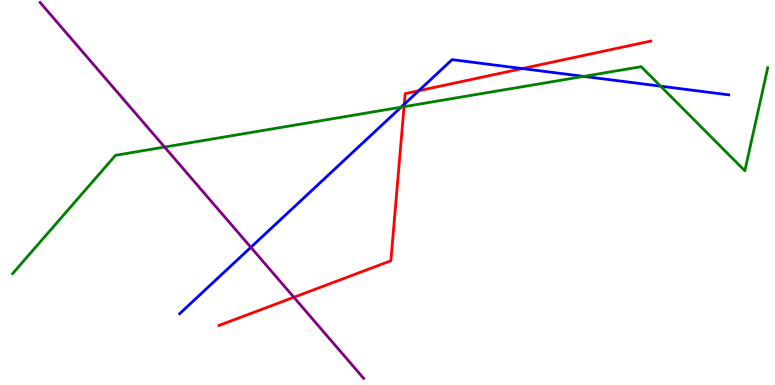[{'lines': ['blue', 'red'], 'intersections': [{'x': 5.22, 'y': 7.29}, {'x': 5.4, 'y': 7.64}, {'x': 6.74, 'y': 8.22}]}, {'lines': ['green', 'red'], 'intersections': [{'x': 5.21, 'y': 7.23}]}, {'lines': ['purple', 'red'], 'intersections': [{'x': 3.79, 'y': 2.28}]}, {'lines': ['blue', 'green'], 'intersections': [{'x': 5.18, 'y': 7.22}, {'x': 7.53, 'y': 8.02}, {'x': 8.52, 'y': 7.76}]}, {'lines': ['blue', 'purple'], 'intersections': [{'x': 3.24, 'y': 3.58}]}, {'lines': ['green', 'purple'], 'intersections': [{'x': 2.12, 'y': 6.18}]}]